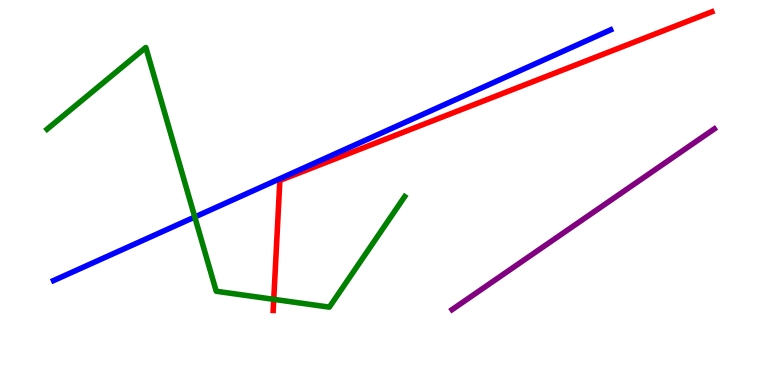[{'lines': ['blue', 'red'], 'intersections': []}, {'lines': ['green', 'red'], 'intersections': [{'x': 3.53, 'y': 2.23}]}, {'lines': ['purple', 'red'], 'intersections': []}, {'lines': ['blue', 'green'], 'intersections': [{'x': 2.51, 'y': 4.36}]}, {'lines': ['blue', 'purple'], 'intersections': []}, {'lines': ['green', 'purple'], 'intersections': []}]